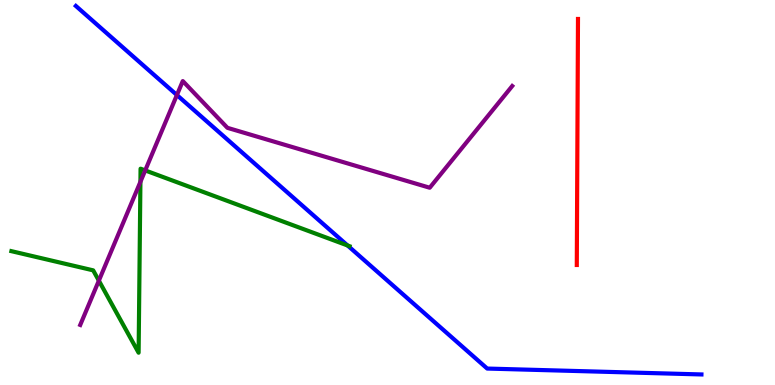[{'lines': ['blue', 'red'], 'intersections': []}, {'lines': ['green', 'red'], 'intersections': []}, {'lines': ['purple', 'red'], 'intersections': []}, {'lines': ['blue', 'green'], 'intersections': [{'x': 4.48, 'y': 3.62}]}, {'lines': ['blue', 'purple'], 'intersections': [{'x': 2.28, 'y': 7.53}]}, {'lines': ['green', 'purple'], 'intersections': [{'x': 1.28, 'y': 2.71}, {'x': 1.81, 'y': 5.28}, {'x': 1.87, 'y': 5.57}]}]